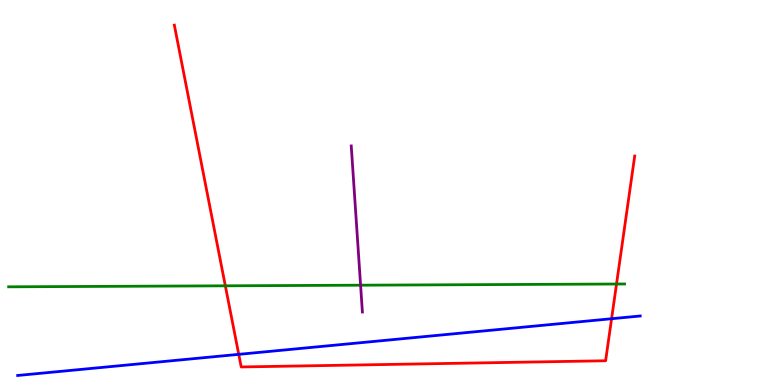[{'lines': ['blue', 'red'], 'intersections': [{'x': 3.08, 'y': 0.796}, {'x': 7.89, 'y': 1.72}]}, {'lines': ['green', 'red'], 'intersections': [{'x': 2.91, 'y': 2.58}, {'x': 7.96, 'y': 2.62}]}, {'lines': ['purple', 'red'], 'intersections': []}, {'lines': ['blue', 'green'], 'intersections': []}, {'lines': ['blue', 'purple'], 'intersections': []}, {'lines': ['green', 'purple'], 'intersections': [{'x': 4.65, 'y': 2.59}]}]